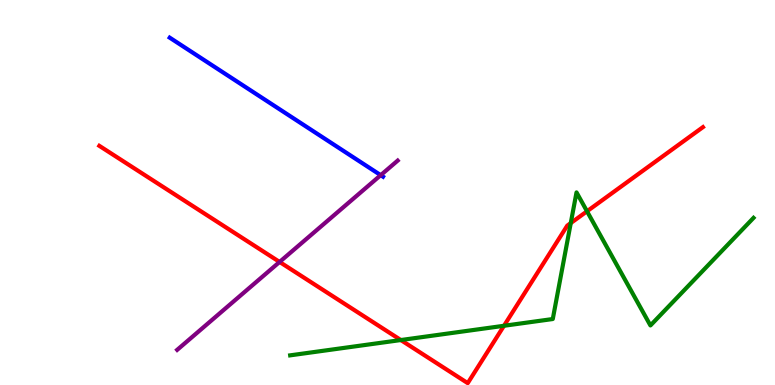[{'lines': ['blue', 'red'], 'intersections': []}, {'lines': ['green', 'red'], 'intersections': [{'x': 5.17, 'y': 1.17}, {'x': 6.5, 'y': 1.54}, {'x': 7.36, 'y': 4.21}, {'x': 7.57, 'y': 4.51}]}, {'lines': ['purple', 'red'], 'intersections': [{'x': 3.61, 'y': 3.2}]}, {'lines': ['blue', 'green'], 'intersections': []}, {'lines': ['blue', 'purple'], 'intersections': [{'x': 4.91, 'y': 5.45}]}, {'lines': ['green', 'purple'], 'intersections': []}]